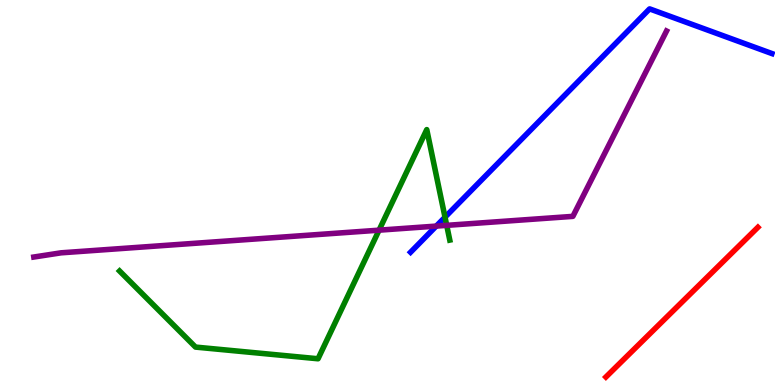[{'lines': ['blue', 'red'], 'intersections': []}, {'lines': ['green', 'red'], 'intersections': []}, {'lines': ['purple', 'red'], 'intersections': []}, {'lines': ['blue', 'green'], 'intersections': [{'x': 5.74, 'y': 4.36}]}, {'lines': ['blue', 'purple'], 'intersections': [{'x': 5.63, 'y': 4.13}]}, {'lines': ['green', 'purple'], 'intersections': [{'x': 4.89, 'y': 4.02}, {'x': 5.76, 'y': 4.15}]}]